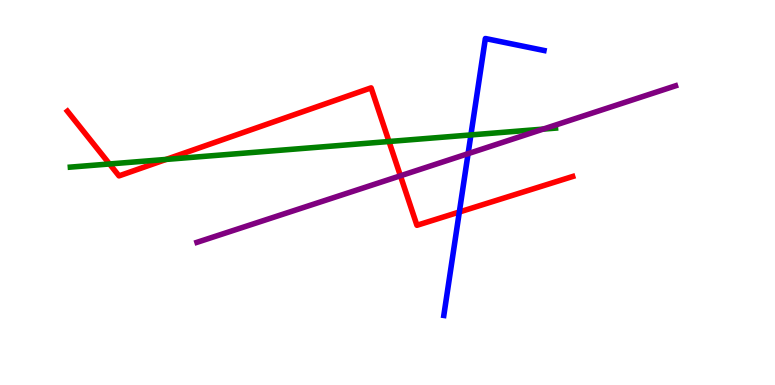[{'lines': ['blue', 'red'], 'intersections': [{'x': 5.93, 'y': 4.49}]}, {'lines': ['green', 'red'], 'intersections': [{'x': 1.41, 'y': 5.74}, {'x': 2.14, 'y': 5.86}, {'x': 5.02, 'y': 6.32}]}, {'lines': ['purple', 'red'], 'intersections': [{'x': 5.17, 'y': 5.43}]}, {'lines': ['blue', 'green'], 'intersections': [{'x': 6.08, 'y': 6.5}]}, {'lines': ['blue', 'purple'], 'intersections': [{'x': 6.04, 'y': 6.01}]}, {'lines': ['green', 'purple'], 'intersections': [{'x': 7.01, 'y': 6.65}]}]